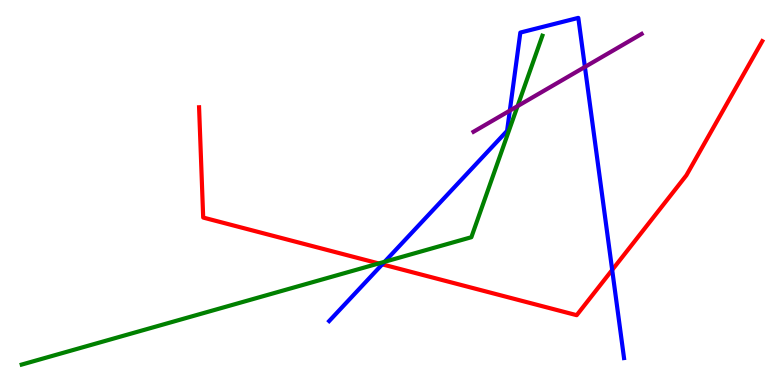[{'lines': ['blue', 'red'], 'intersections': [{'x': 4.93, 'y': 3.13}, {'x': 7.9, 'y': 2.99}]}, {'lines': ['green', 'red'], 'intersections': [{'x': 4.89, 'y': 3.16}]}, {'lines': ['purple', 'red'], 'intersections': []}, {'lines': ['blue', 'green'], 'intersections': [{'x': 4.96, 'y': 3.2}]}, {'lines': ['blue', 'purple'], 'intersections': [{'x': 6.58, 'y': 7.13}, {'x': 7.55, 'y': 8.26}]}, {'lines': ['green', 'purple'], 'intersections': [{'x': 6.68, 'y': 7.24}]}]